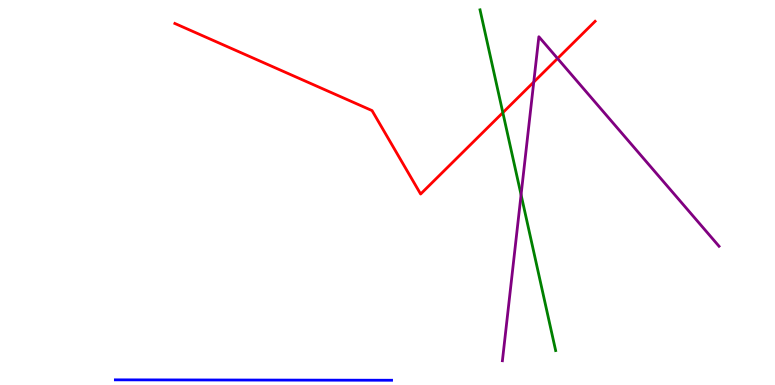[{'lines': ['blue', 'red'], 'intersections': []}, {'lines': ['green', 'red'], 'intersections': [{'x': 6.49, 'y': 7.07}]}, {'lines': ['purple', 'red'], 'intersections': [{'x': 6.89, 'y': 7.87}, {'x': 7.19, 'y': 8.48}]}, {'lines': ['blue', 'green'], 'intersections': []}, {'lines': ['blue', 'purple'], 'intersections': []}, {'lines': ['green', 'purple'], 'intersections': [{'x': 6.72, 'y': 4.94}]}]